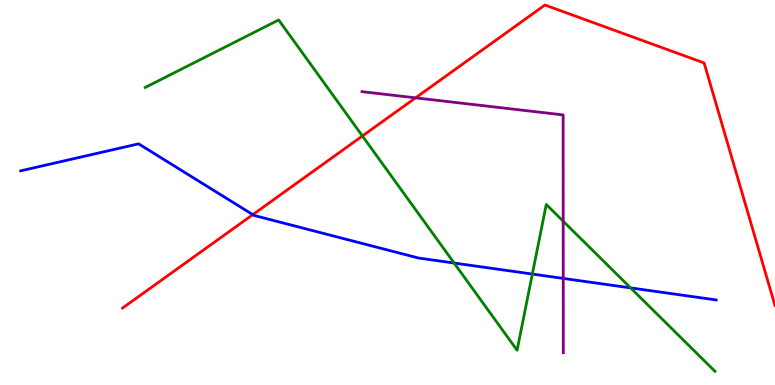[{'lines': ['blue', 'red'], 'intersections': [{'x': 3.26, 'y': 4.43}]}, {'lines': ['green', 'red'], 'intersections': [{'x': 4.68, 'y': 6.47}]}, {'lines': ['purple', 'red'], 'intersections': [{'x': 5.36, 'y': 7.46}]}, {'lines': ['blue', 'green'], 'intersections': [{'x': 5.86, 'y': 3.17}, {'x': 6.87, 'y': 2.88}, {'x': 8.14, 'y': 2.52}]}, {'lines': ['blue', 'purple'], 'intersections': [{'x': 7.27, 'y': 2.77}]}, {'lines': ['green', 'purple'], 'intersections': [{'x': 7.27, 'y': 4.25}]}]